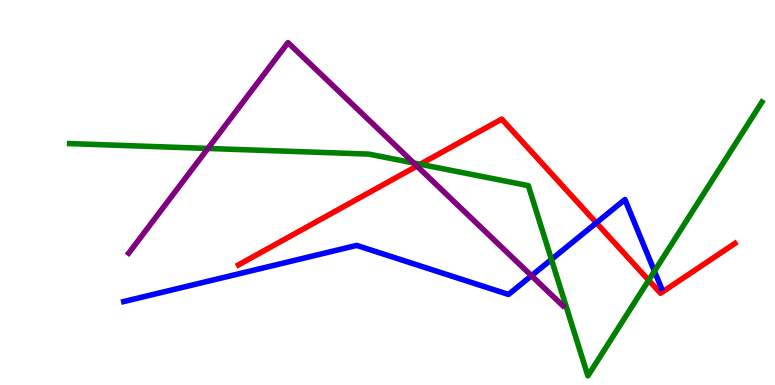[{'lines': ['blue', 'red'], 'intersections': [{'x': 7.69, 'y': 4.21}]}, {'lines': ['green', 'red'], 'intersections': [{'x': 5.42, 'y': 5.73}, {'x': 8.37, 'y': 2.72}]}, {'lines': ['purple', 'red'], 'intersections': [{'x': 5.38, 'y': 5.69}]}, {'lines': ['blue', 'green'], 'intersections': [{'x': 7.12, 'y': 3.26}, {'x': 8.44, 'y': 2.96}]}, {'lines': ['blue', 'purple'], 'intersections': [{'x': 6.86, 'y': 2.84}]}, {'lines': ['green', 'purple'], 'intersections': [{'x': 2.68, 'y': 6.14}, {'x': 5.34, 'y': 5.77}]}]